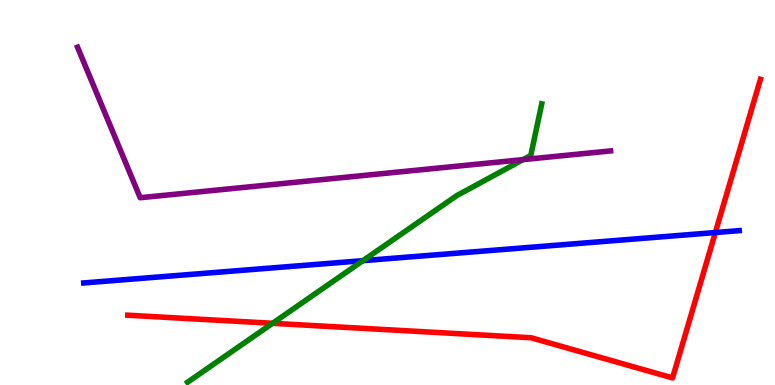[{'lines': ['blue', 'red'], 'intersections': [{'x': 9.23, 'y': 3.96}]}, {'lines': ['green', 'red'], 'intersections': [{'x': 3.52, 'y': 1.6}]}, {'lines': ['purple', 'red'], 'intersections': []}, {'lines': ['blue', 'green'], 'intersections': [{'x': 4.68, 'y': 3.23}]}, {'lines': ['blue', 'purple'], 'intersections': []}, {'lines': ['green', 'purple'], 'intersections': [{'x': 6.75, 'y': 5.85}]}]